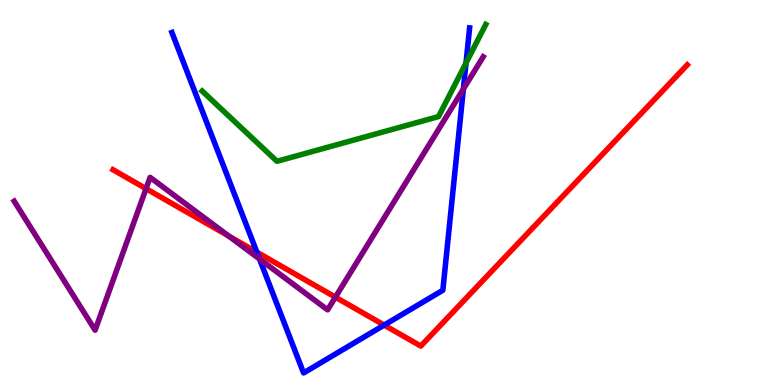[{'lines': ['blue', 'red'], 'intersections': [{'x': 3.31, 'y': 3.45}, {'x': 4.96, 'y': 1.56}]}, {'lines': ['green', 'red'], 'intersections': []}, {'lines': ['purple', 'red'], 'intersections': [{'x': 1.88, 'y': 5.1}, {'x': 2.95, 'y': 3.87}, {'x': 4.33, 'y': 2.28}]}, {'lines': ['blue', 'green'], 'intersections': [{'x': 6.01, 'y': 8.36}]}, {'lines': ['blue', 'purple'], 'intersections': [{'x': 3.35, 'y': 3.27}, {'x': 5.98, 'y': 7.69}]}, {'lines': ['green', 'purple'], 'intersections': []}]